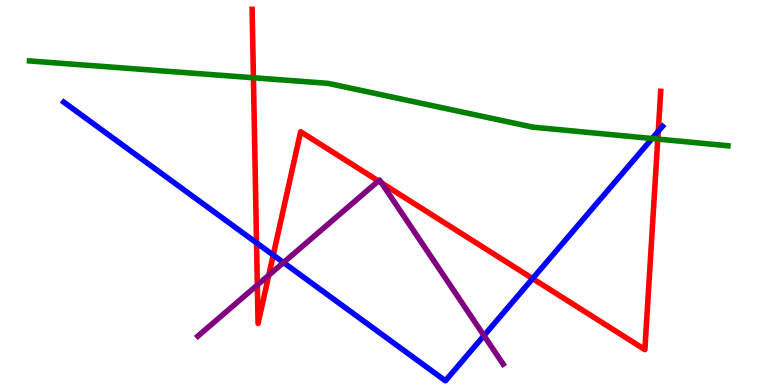[{'lines': ['blue', 'red'], 'intersections': [{'x': 3.31, 'y': 3.69}, {'x': 3.53, 'y': 3.38}, {'x': 6.87, 'y': 2.76}, {'x': 8.49, 'y': 6.59}]}, {'lines': ['green', 'red'], 'intersections': [{'x': 3.27, 'y': 7.98}, {'x': 8.49, 'y': 6.39}]}, {'lines': ['purple', 'red'], 'intersections': [{'x': 3.32, 'y': 2.6}, {'x': 3.47, 'y': 2.85}, {'x': 4.88, 'y': 5.3}, {'x': 4.92, 'y': 5.25}]}, {'lines': ['blue', 'green'], 'intersections': [{'x': 8.41, 'y': 6.4}]}, {'lines': ['blue', 'purple'], 'intersections': [{'x': 3.66, 'y': 3.18}, {'x': 6.24, 'y': 1.28}]}, {'lines': ['green', 'purple'], 'intersections': []}]